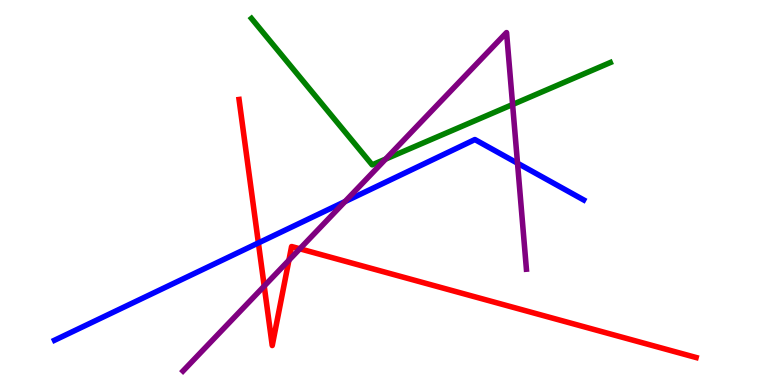[{'lines': ['blue', 'red'], 'intersections': [{'x': 3.33, 'y': 3.69}]}, {'lines': ['green', 'red'], 'intersections': []}, {'lines': ['purple', 'red'], 'intersections': [{'x': 3.41, 'y': 2.57}, {'x': 3.73, 'y': 3.24}, {'x': 3.87, 'y': 3.54}]}, {'lines': ['blue', 'green'], 'intersections': []}, {'lines': ['blue', 'purple'], 'intersections': [{'x': 4.45, 'y': 4.76}, {'x': 6.68, 'y': 5.76}]}, {'lines': ['green', 'purple'], 'intersections': [{'x': 4.98, 'y': 5.87}, {'x': 6.61, 'y': 7.29}]}]